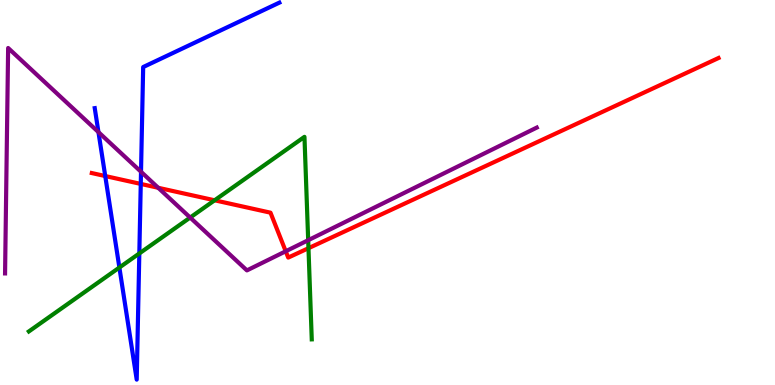[{'lines': ['blue', 'red'], 'intersections': [{'x': 1.36, 'y': 5.43}, {'x': 1.82, 'y': 5.22}]}, {'lines': ['green', 'red'], 'intersections': [{'x': 2.77, 'y': 4.8}, {'x': 3.98, 'y': 3.55}]}, {'lines': ['purple', 'red'], 'intersections': [{'x': 2.04, 'y': 5.12}, {'x': 3.69, 'y': 3.47}]}, {'lines': ['blue', 'green'], 'intersections': [{'x': 1.54, 'y': 3.05}, {'x': 1.8, 'y': 3.42}]}, {'lines': ['blue', 'purple'], 'intersections': [{'x': 1.27, 'y': 6.57}, {'x': 1.82, 'y': 5.54}]}, {'lines': ['green', 'purple'], 'intersections': [{'x': 2.45, 'y': 4.35}, {'x': 3.98, 'y': 3.76}]}]